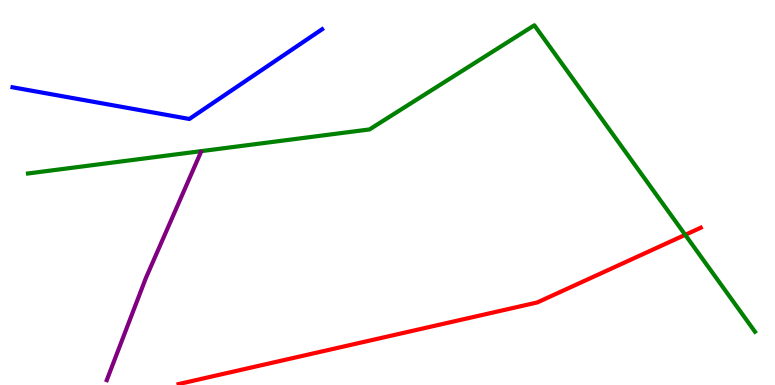[{'lines': ['blue', 'red'], 'intersections': []}, {'lines': ['green', 'red'], 'intersections': [{'x': 8.84, 'y': 3.9}]}, {'lines': ['purple', 'red'], 'intersections': []}, {'lines': ['blue', 'green'], 'intersections': []}, {'lines': ['blue', 'purple'], 'intersections': []}, {'lines': ['green', 'purple'], 'intersections': []}]